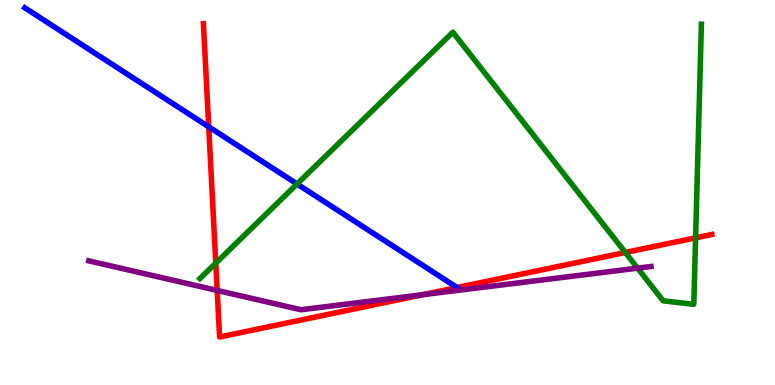[{'lines': ['blue', 'red'], 'intersections': [{'x': 2.69, 'y': 6.71}, {'x': 5.9, 'y': 2.53}]}, {'lines': ['green', 'red'], 'intersections': [{'x': 2.78, 'y': 3.17}, {'x': 8.07, 'y': 3.44}, {'x': 8.98, 'y': 3.82}]}, {'lines': ['purple', 'red'], 'intersections': [{'x': 2.8, 'y': 2.46}, {'x': 5.45, 'y': 2.34}]}, {'lines': ['blue', 'green'], 'intersections': [{'x': 3.83, 'y': 5.22}]}, {'lines': ['blue', 'purple'], 'intersections': []}, {'lines': ['green', 'purple'], 'intersections': [{'x': 8.23, 'y': 3.03}]}]